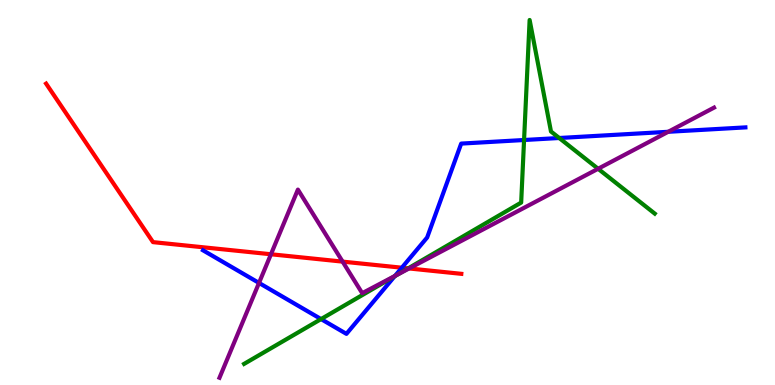[{'lines': ['blue', 'red'], 'intersections': [{'x': 5.18, 'y': 3.05}]}, {'lines': ['green', 'red'], 'intersections': [{'x': 5.27, 'y': 3.03}]}, {'lines': ['purple', 'red'], 'intersections': [{'x': 3.5, 'y': 3.4}, {'x': 4.42, 'y': 3.2}, {'x': 5.28, 'y': 3.03}]}, {'lines': ['blue', 'green'], 'intersections': [{'x': 4.14, 'y': 1.71}, {'x': 5.09, 'y': 2.83}, {'x': 6.76, 'y': 6.36}, {'x': 7.22, 'y': 6.42}]}, {'lines': ['blue', 'purple'], 'intersections': [{'x': 3.34, 'y': 2.65}, {'x': 5.1, 'y': 2.83}, {'x': 8.62, 'y': 6.58}]}, {'lines': ['green', 'purple'], 'intersections': [{'x': 5.13, 'y': 2.87}, {'x': 7.72, 'y': 5.62}]}]